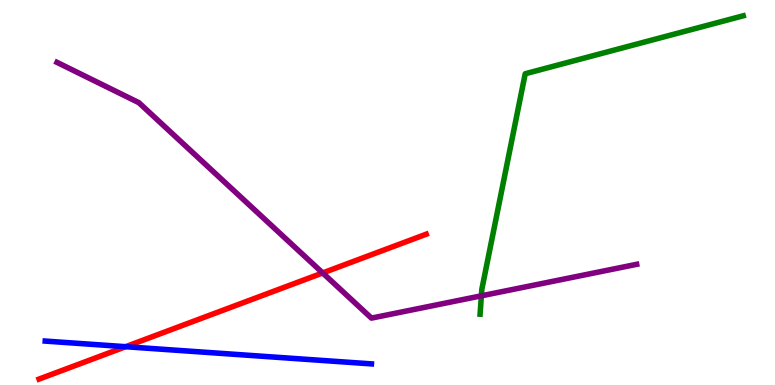[{'lines': ['blue', 'red'], 'intersections': [{'x': 1.62, 'y': 0.995}]}, {'lines': ['green', 'red'], 'intersections': []}, {'lines': ['purple', 'red'], 'intersections': [{'x': 4.16, 'y': 2.91}]}, {'lines': ['blue', 'green'], 'intersections': []}, {'lines': ['blue', 'purple'], 'intersections': []}, {'lines': ['green', 'purple'], 'intersections': [{'x': 6.21, 'y': 2.32}]}]